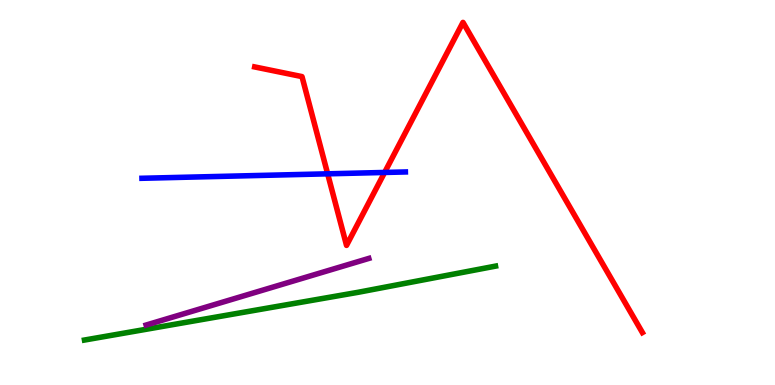[{'lines': ['blue', 'red'], 'intersections': [{'x': 4.23, 'y': 5.49}, {'x': 4.96, 'y': 5.52}]}, {'lines': ['green', 'red'], 'intersections': []}, {'lines': ['purple', 'red'], 'intersections': []}, {'lines': ['blue', 'green'], 'intersections': []}, {'lines': ['blue', 'purple'], 'intersections': []}, {'lines': ['green', 'purple'], 'intersections': []}]